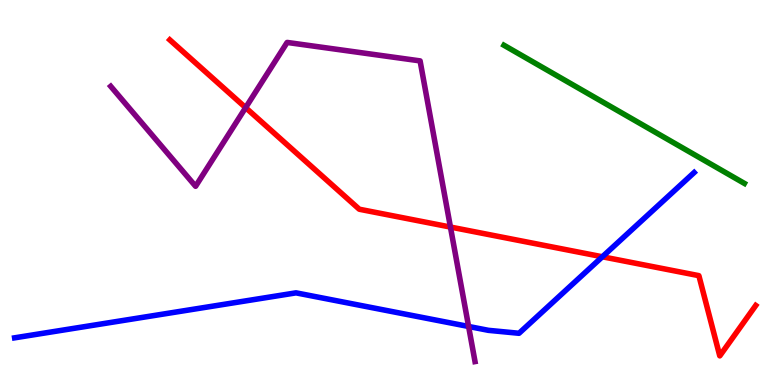[{'lines': ['blue', 'red'], 'intersections': [{'x': 7.77, 'y': 3.33}]}, {'lines': ['green', 'red'], 'intersections': []}, {'lines': ['purple', 'red'], 'intersections': [{'x': 3.17, 'y': 7.2}, {'x': 5.81, 'y': 4.1}]}, {'lines': ['blue', 'green'], 'intersections': []}, {'lines': ['blue', 'purple'], 'intersections': [{'x': 6.05, 'y': 1.52}]}, {'lines': ['green', 'purple'], 'intersections': []}]